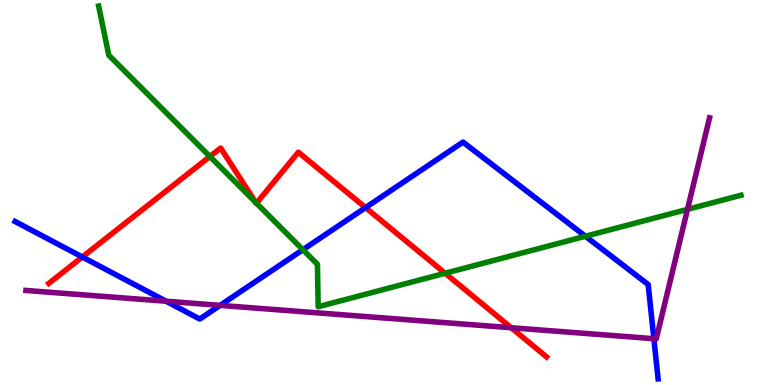[{'lines': ['blue', 'red'], 'intersections': [{'x': 1.06, 'y': 3.32}, {'x': 4.72, 'y': 4.61}]}, {'lines': ['green', 'red'], 'intersections': [{'x': 2.71, 'y': 5.93}, {'x': 3.3, 'y': 4.75}, {'x': 3.31, 'y': 4.72}, {'x': 5.74, 'y': 2.9}]}, {'lines': ['purple', 'red'], 'intersections': [{'x': 6.6, 'y': 1.49}]}, {'lines': ['blue', 'green'], 'intersections': [{'x': 3.91, 'y': 3.51}, {'x': 7.55, 'y': 3.86}]}, {'lines': ['blue', 'purple'], 'intersections': [{'x': 2.14, 'y': 2.18}, {'x': 2.84, 'y': 2.07}, {'x': 8.44, 'y': 1.2}]}, {'lines': ['green', 'purple'], 'intersections': [{'x': 8.87, 'y': 4.56}]}]